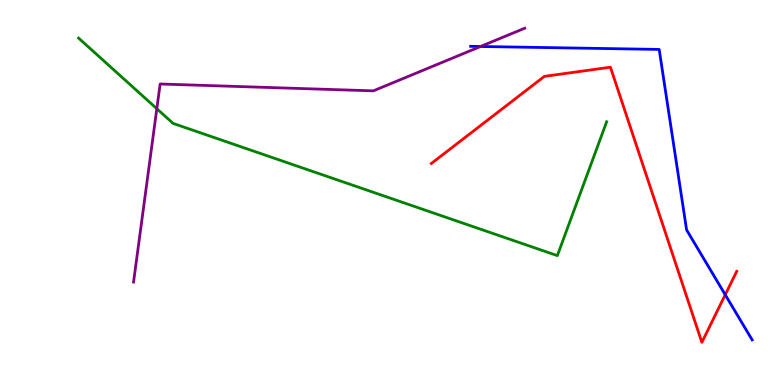[{'lines': ['blue', 'red'], 'intersections': [{'x': 9.36, 'y': 2.34}]}, {'lines': ['green', 'red'], 'intersections': []}, {'lines': ['purple', 'red'], 'intersections': []}, {'lines': ['blue', 'green'], 'intersections': []}, {'lines': ['blue', 'purple'], 'intersections': [{'x': 6.2, 'y': 8.79}]}, {'lines': ['green', 'purple'], 'intersections': [{'x': 2.02, 'y': 7.18}]}]